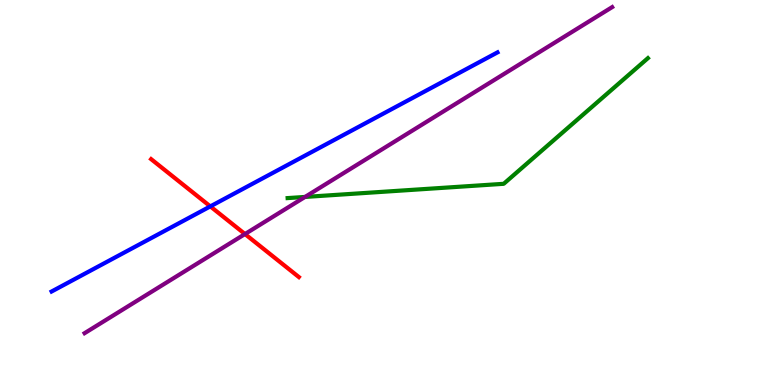[{'lines': ['blue', 'red'], 'intersections': [{'x': 2.71, 'y': 4.64}]}, {'lines': ['green', 'red'], 'intersections': []}, {'lines': ['purple', 'red'], 'intersections': [{'x': 3.16, 'y': 3.92}]}, {'lines': ['blue', 'green'], 'intersections': []}, {'lines': ['blue', 'purple'], 'intersections': []}, {'lines': ['green', 'purple'], 'intersections': [{'x': 3.94, 'y': 4.88}]}]